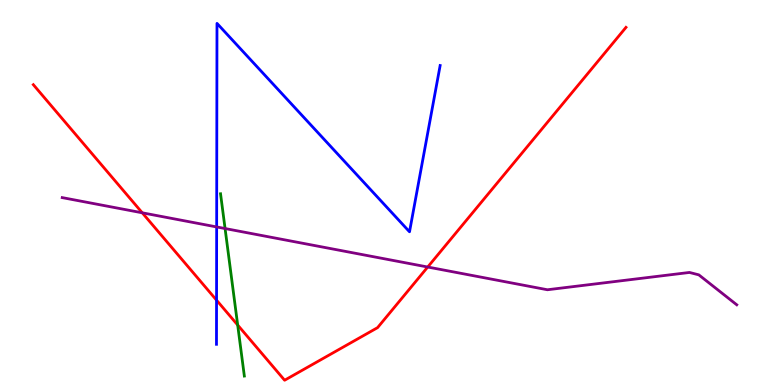[{'lines': ['blue', 'red'], 'intersections': [{'x': 2.79, 'y': 2.2}]}, {'lines': ['green', 'red'], 'intersections': [{'x': 3.07, 'y': 1.56}]}, {'lines': ['purple', 'red'], 'intersections': [{'x': 1.84, 'y': 4.47}, {'x': 5.52, 'y': 3.06}]}, {'lines': ['blue', 'green'], 'intersections': []}, {'lines': ['blue', 'purple'], 'intersections': [{'x': 2.8, 'y': 4.11}]}, {'lines': ['green', 'purple'], 'intersections': [{'x': 2.9, 'y': 4.06}]}]